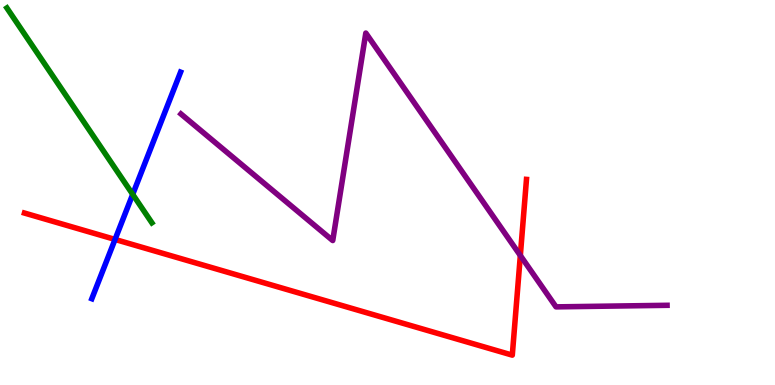[{'lines': ['blue', 'red'], 'intersections': [{'x': 1.48, 'y': 3.78}]}, {'lines': ['green', 'red'], 'intersections': []}, {'lines': ['purple', 'red'], 'intersections': [{'x': 6.71, 'y': 3.36}]}, {'lines': ['blue', 'green'], 'intersections': [{'x': 1.71, 'y': 4.95}]}, {'lines': ['blue', 'purple'], 'intersections': []}, {'lines': ['green', 'purple'], 'intersections': []}]